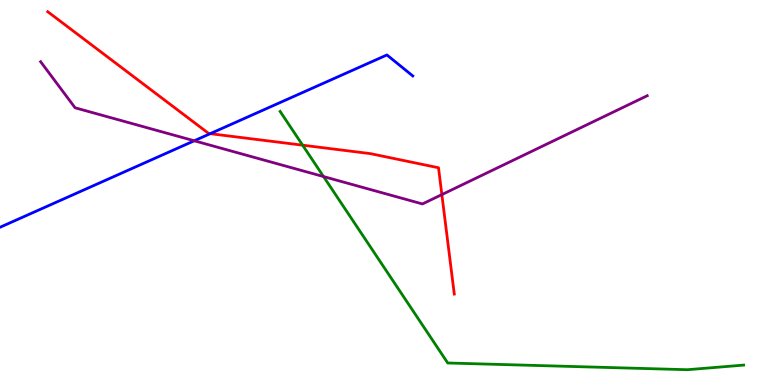[{'lines': ['blue', 'red'], 'intersections': [{'x': 2.71, 'y': 6.53}]}, {'lines': ['green', 'red'], 'intersections': [{'x': 3.9, 'y': 6.23}]}, {'lines': ['purple', 'red'], 'intersections': [{'x': 5.7, 'y': 4.95}]}, {'lines': ['blue', 'green'], 'intersections': []}, {'lines': ['blue', 'purple'], 'intersections': [{'x': 2.51, 'y': 6.34}]}, {'lines': ['green', 'purple'], 'intersections': [{'x': 4.17, 'y': 5.41}]}]